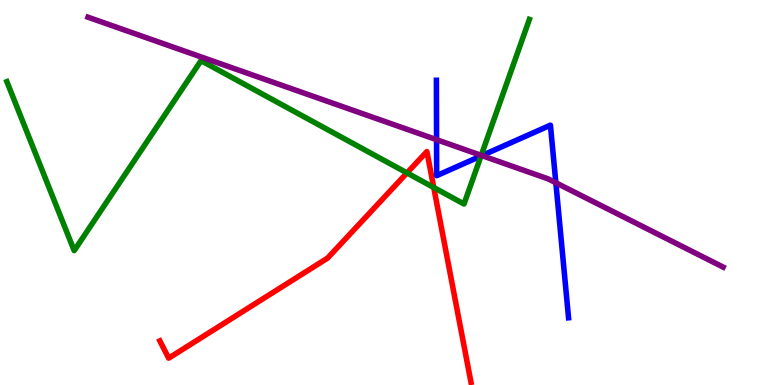[{'lines': ['blue', 'red'], 'intersections': []}, {'lines': ['green', 'red'], 'intersections': [{'x': 5.25, 'y': 5.51}, {'x': 5.6, 'y': 5.13}]}, {'lines': ['purple', 'red'], 'intersections': []}, {'lines': ['blue', 'green'], 'intersections': [{'x': 6.21, 'y': 5.95}]}, {'lines': ['blue', 'purple'], 'intersections': [{'x': 5.63, 'y': 6.37}, {'x': 6.22, 'y': 5.96}, {'x': 7.17, 'y': 5.25}]}, {'lines': ['green', 'purple'], 'intersections': [{'x': 6.21, 'y': 5.96}]}]